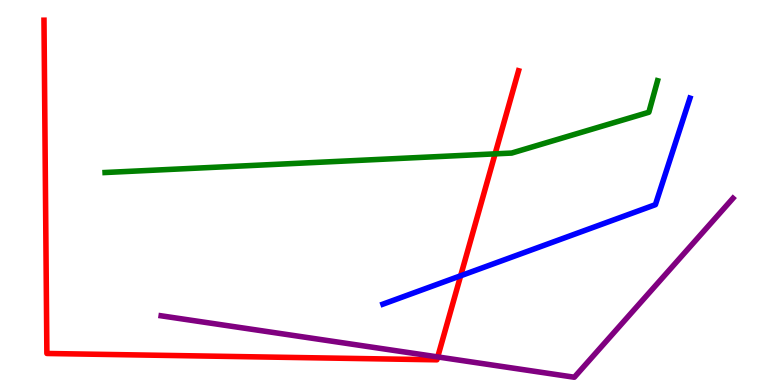[{'lines': ['blue', 'red'], 'intersections': [{'x': 5.94, 'y': 2.84}]}, {'lines': ['green', 'red'], 'intersections': [{'x': 6.39, 'y': 6.0}]}, {'lines': ['purple', 'red'], 'intersections': [{'x': 5.65, 'y': 0.729}]}, {'lines': ['blue', 'green'], 'intersections': []}, {'lines': ['blue', 'purple'], 'intersections': []}, {'lines': ['green', 'purple'], 'intersections': []}]